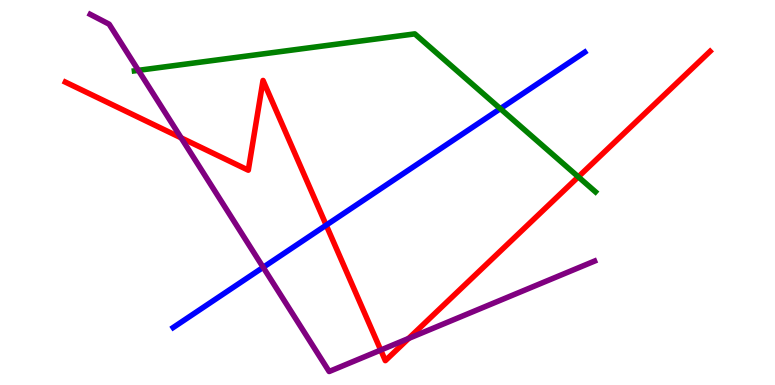[{'lines': ['blue', 'red'], 'intersections': [{'x': 4.21, 'y': 4.15}]}, {'lines': ['green', 'red'], 'intersections': [{'x': 7.46, 'y': 5.41}]}, {'lines': ['purple', 'red'], 'intersections': [{'x': 2.34, 'y': 6.42}, {'x': 4.91, 'y': 0.908}, {'x': 5.27, 'y': 1.21}]}, {'lines': ['blue', 'green'], 'intersections': [{'x': 6.46, 'y': 7.18}]}, {'lines': ['blue', 'purple'], 'intersections': [{'x': 3.4, 'y': 3.06}]}, {'lines': ['green', 'purple'], 'intersections': [{'x': 1.79, 'y': 8.17}]}]